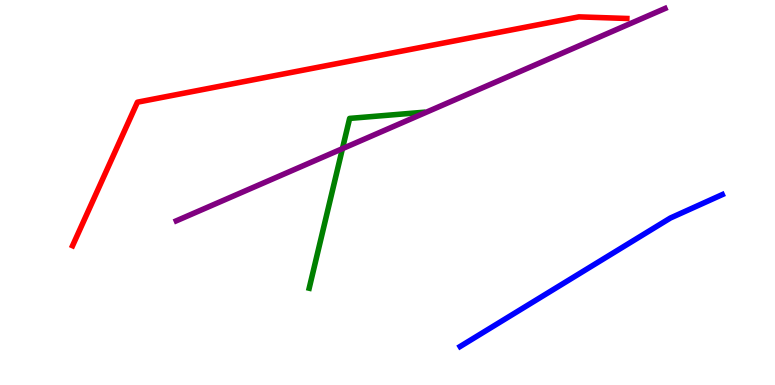[{'lines': ['blue', 'red'], 'intersections': []}, {'lines': ['green', 'red'], 'intersections': []}, {'lines': ['purple', 'red'], 'intersections': []}, {'lines': ['blue', 'green'], 'intersections': []}, {'lines': ['blue', 'purple'], 'intersections': []}, {'lines': ['green', 'purple'], 'intersections': [{'x': 4.42, 'y': 6.14}]}]